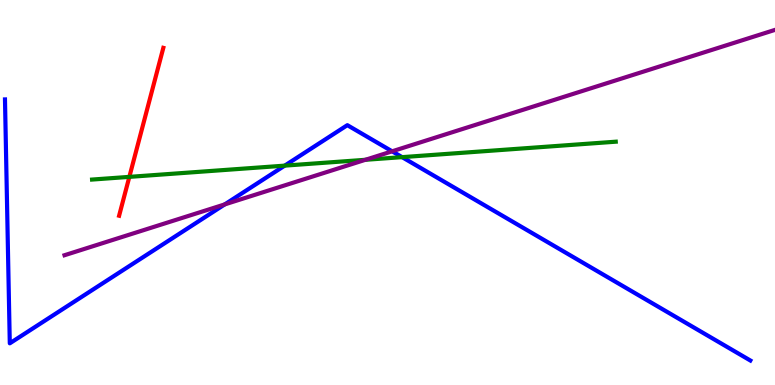[{'lines': ['blue', 'red'], 'intersections': []}, {'lines': ['green', 'red'], 'intersections': [{'x': 1.67, 'y': 5.41}]}, {'lines': ['purple', 'red'], 'intersections': []}, {'lines': ['blue', 'green'], 'intersections': [{'x': 3.67, 'y': 5.7}, {'x': 5.19, 'y': 5.92}]}, {'lines': ['blue', 'purple'], 'intersections': [{'x': 2.9, 'y': 4.69}, {'x': 5.06, 'y': 6.07}]}, {'lines': ['green', 'purple'], 'intersections': [{'x': 4.71, 'y': 5.85}]}]